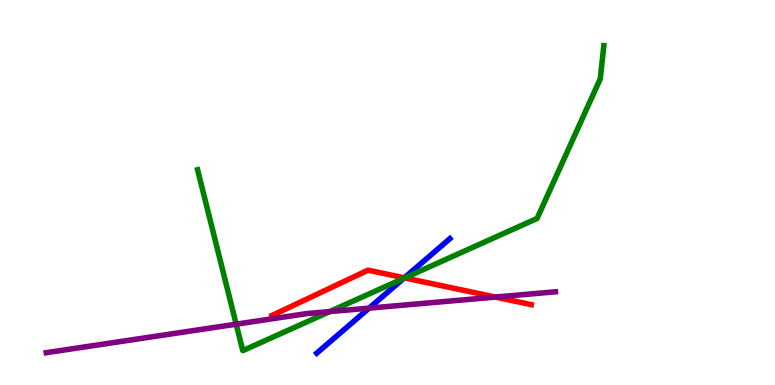[{'lines': ['blue', 'red'], 'intersections': [{'x': 5.22, 'y': 2.78}]}, {'lines': ['green', 'red'], 'intersections': [{'x': 5.22, 'y': 2.78}]}, {'lines': ['purple', 'red'], 'intersections': [{'x': 6.39, 'y': 2.28}]}, {'lines': ['blue', 'green'], 'intersections': [{'x': 5.21, 'y': 2.77}]}, {'lines': ['blue', 'purple'], 'intersections': [{'x': 4.76, 'y': 2.0}]}, {'lines': ['green', 'purple'], 'intersections': [{'x': 3.05, 'y': 1.58}, {'x': 4.25, 'y': 1.91}]}]